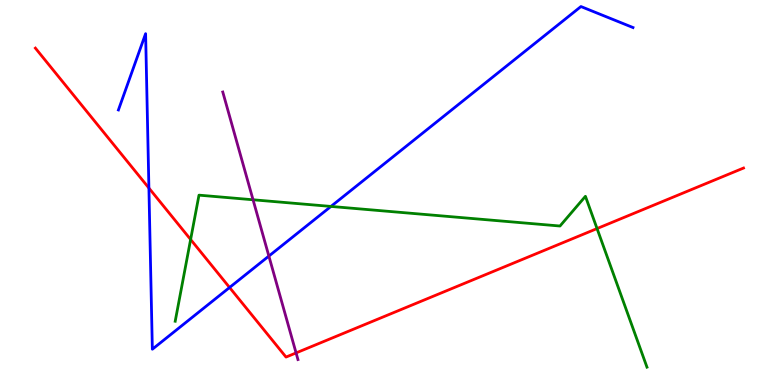[{'lines': ['blue', 'red'], 'intersections': [{'x': 1.92, 'y': 5.12}, {'x': 2.96, 'y': 2.53}]}, {'lines': ['green', 'red'], 'intersections': [{'x': 2.46, 'y': 3.78}, {'x': 7.7, 'y': 4.06}]}, {'lines': ['purple', 'red'], 'intersections': [{'x': 3.82, 'y': 0.833}]}, {'lines': ['blue', 'green'], 'intersections': [{'x': 4.27, 'y': 4.64}]}, {'lines': ['blue', 'purple'], 'intersections': [{'x': 3.47, 'y': 3.35}]}, {'lines': ['green', 'purple'], 'intersections': [{'x': 3.27, 'y': 4.81}]}]